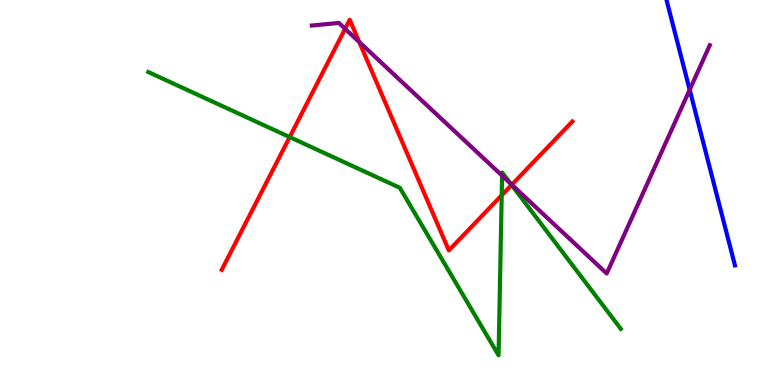[{'lines': ['blue', 'red'], 'intersections': []}, {'lines': ['green', 'red'], 'intersections': [{'x': 3.74, 'y': 6.44}, {'x': 6.47, 'y': 4.93}, {'x': 6.6, 'y': 5.2}]}, {'lines': ['purple', 'red'], 'intersections': [{'x': 4.45, 'y': 9.25}, {'x': 4.64, 'y': 8.91}, {'x': 6.6, 'y': 5.2}]}, {'lines': ['blue', 'green'], 'intersections': []}, {'lines': ['blue', 'purple'], 'intersections': [{'x': 8.9, 'y': 7.67}]}, {'lines': ['green', 'purple'], 'intersections': [{'x': 6.48, 'y': 5.44}, {'x': 6.58, 'y': 5.24}]}]